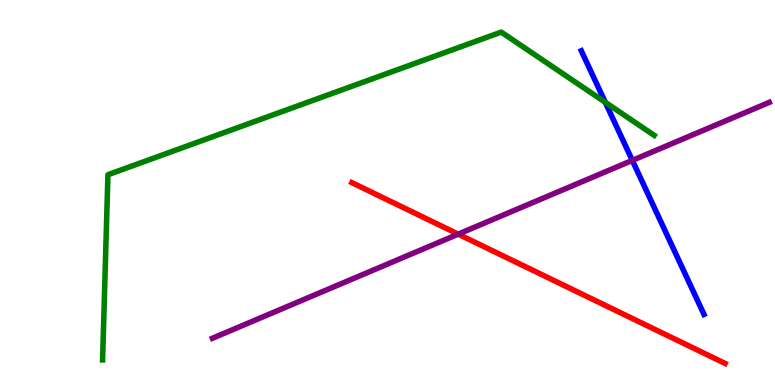[{'lines': ['blue', 'red'], 'intersections': []}, {'lines': ['green', 'red'], 'intersections': []}, {'lines': ['purple', 'red'], 'intersections': [{'x': 5.91, 'y': 3.92}]}, {'lines': ['blue', 'green'], 'intersections': [{'x': 7.81, 'y': 7.34}]}, {'lines': ['blue', 'purple'], 'intersections': [{'x': 8.16, 'y': 5.83}]}, {'lines': ['green', 'purple'], 'intersections': []}]